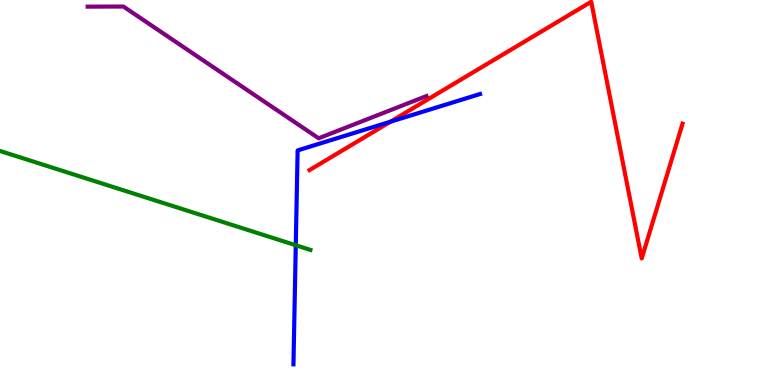[{'lines': ['blue', 'red'], 'intersections': [{'x': 5.04, 'y': 6.84}]}, {'lines': ['green', 'red'], 'intersections': []}, {'lines': ['purple', 'red'], 'intersections': []}, {'lines': ['blue', 'green'], 'intersections': [{'x': 3.82, 'y': 3.63}]}, {'lines': ['blue', 'purple'], 'intersections': []}, {'lines': ['green', 'purple'], 'intersections': []}]